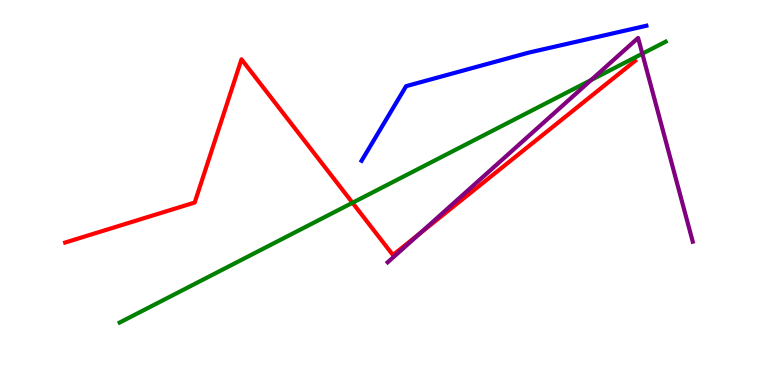[{'lines': ['blue', 'red'], 'intersections': []}, {'lines': ['green', 'red'], 'intersections': [{'x': 4.55, 'y': 4.73}]}, {'lines': ['purple', 'red'], 'intersections': [{'x': 5.42, 'y': 3.94}]}, {'lines': ['blue', 'green'], 'intersections': []}, {'lines': ['blue', 'purple'], 'intersections': []}, {'lines': ['green', 'purple'], 'intersections': [{'x': 7.63, 'y': 7.92}, {'x': 8.29, 'y': 8.61}]}]